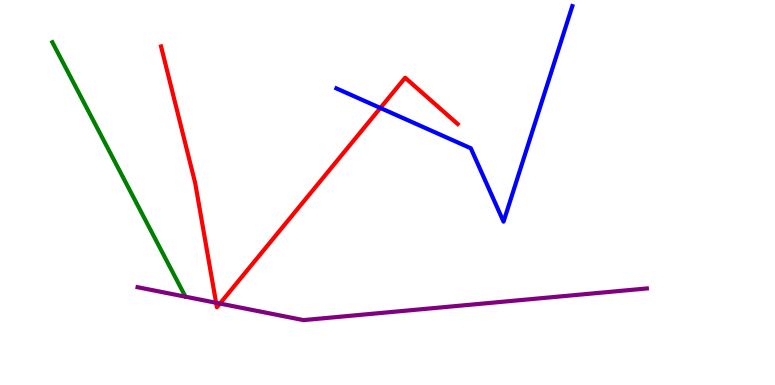[{'lines': ['blue', 'red'], 'intersections': [{'x': 4.91, 'y': 7.2}]}, {'lines': ['green', 'red'], 'intersections': []}, {'lines': ['purple', 'red'], 'intersections': [{'x': 2.79, 'y': 2.14}, {'x': 2.84, 'y': 2.12}]}, {'lines': ['blue', 'green'], 'intersections': []}, {'lines': ['blue', 'purple'], 'intersections': []}, {'lines': ['green', 'purple'], 'intersections': []}]